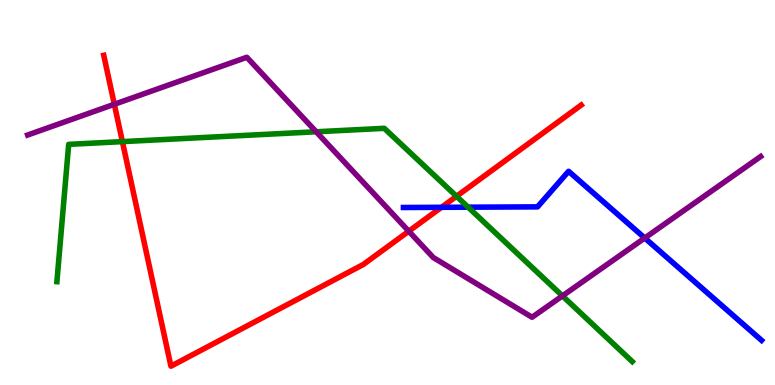[{'lines': ['blue', 'red'], 'intersections': [{'x': 5.7, 'y': 4.62}]}, {'lines': ['green', 'red'], 'intersections': [{'x': 1.58, 'y': 6.32}, {'x': 5.89, 'y': 4.9}]}, {'lines': ['purple', 'red'], 'intersections': [{'x': 1.48, 'y': 7.29}, {'x': 5.27, 'y': 3.99}]}, {'lines': ['blue', 'green'], 'intersections': [{'x': 6.04, 'y': 4.62}]}, {'lines': ['blue', 'purple'], 'intersections': [{'x': 8.32, 'y': 3.82}]}, {'lines': ['green', 'purple'], 'intersections': [{'x': 4.08, 'y': 6.58}, {'x': 7.26, 'y': 2.31}]}]